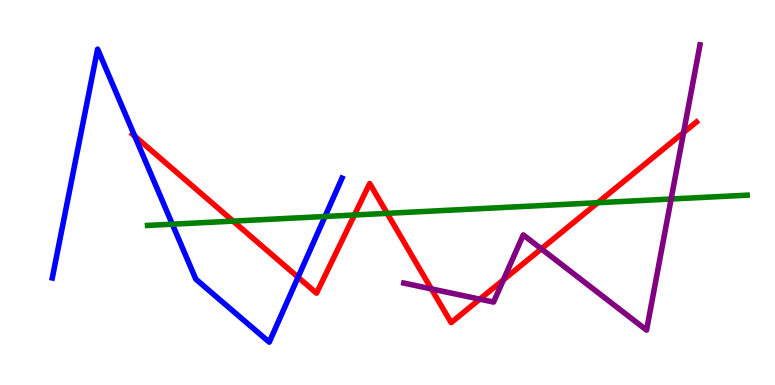[{'lines': ['blue', 'red'], 'intersections': [{'x': 1.74, 'y': 6.46}, {'x': 3.85, 'y': 2.8}]}, {'lines': ['green', 'red'], 'intersections': [{'x': 3.01, 'y': 4.26}, {'x': 4.57, 'y': 4.42}, {'x': 5.0, 'y': 4.46}, {'x': 7.71, 'y': 4.73}]}, {'lines': ['purple', 'red'], 'intersections': [{'x': 5.57, 'y': 2.5}, {'x': 6.19, 'y': 2.23}, {'x': 6.5, 'y': 2.73}, {'x': 6.98, 'y': 3.54}, {'x': 8.82, 'y': 6.56}]}, {'lines': ['blue', 'green'], 'intersections': [{'x': 2.22, 'y': 4.18}, {'x': 4.19, 'y': 4.38}]}, {'lines': ['blue', 'purple'], 'intersections': []}, {'lines': ['green', 'purple'], 'intersections': [{'x': 8.66, 'y': 4.83}]}]